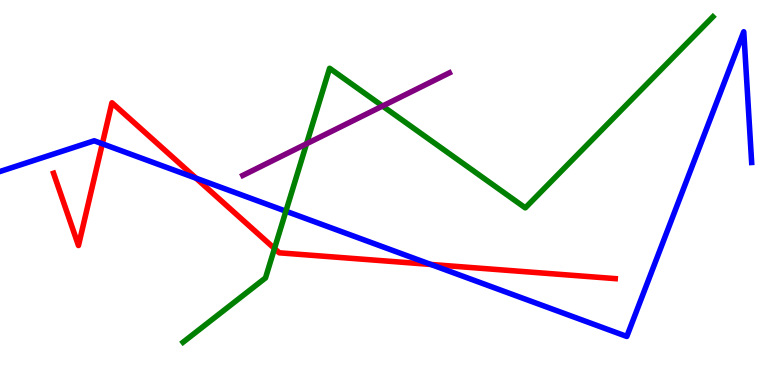[{'lines': ['blue', 'red'], 'intersections': [{'x': 1.32, 'y': 6.27}, {'x': 2.53, 'y': 5.37}, {'x': 5.56, 'y': 3.13}]}, {'lines': ['green', 'red'], 'intersections': [{'x': 3.54, 'y': 3.55}]}, {'lines': ['purple', 'red'], 'intersections': []}, {'lines': ['blue', 'green'], 'intersections': [{'x': 3.69, 'y': 4.51}]}, {'lines': ['blue', 'purple'], 'intersections': []}, {'lines': ['green', 'purple'], 'intersections': [{'x': 3.96, 'y': 6.27}, {'x': 4.94, 'y': 7.25}]}]